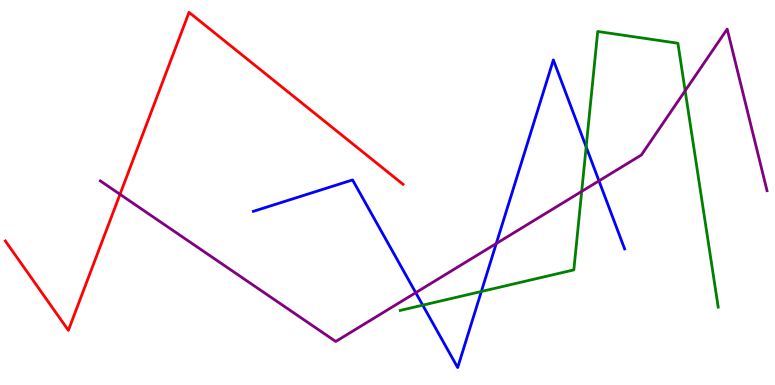[{'lines': ['blue', 'red'], 'intersections': []}, {'lines': ['green', 'red'], 'intersections': []}, {'lines': ['purple', 'red'], 'intersections': [{'x': 1.55, 'y': 4.95}]}, {'lines': ['blue', 'green'], 'intersections': [{'x': 5.45, 'y': 2.07}, {'x': 6.21, 'y': 2.43}, {'x': 7.56, 'y': 6.18}]}, {'lines': ['blue', 'purple'], 'intersections': [{'x': 5.36, 'y': 2.4}, {'x': 6.4, 'y': 3.67}, {'x': 7.73, 'y': 5.3}]}, {'lines': ['green', 'purple'], 'intersections': [{'x': 7.51, 'y': 5.03}, {'x': 8.84, 'y': 7.64}]}]